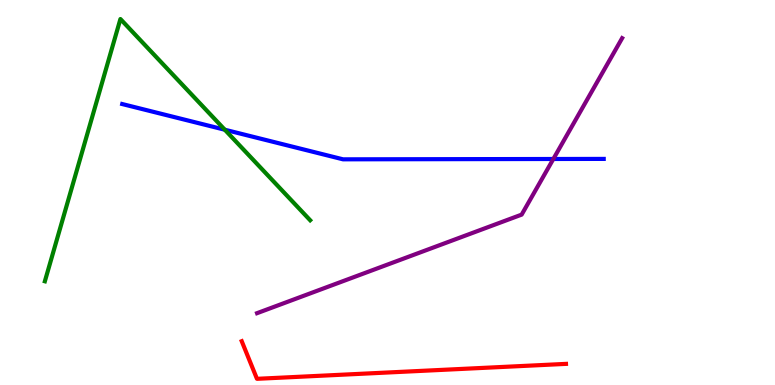[{'lines': ['blue', 'red'], 'intersections': []}, {'lines': ['green', 'red'], 'intersections': []}, {'lines': ['purple', 'red'], 'intersections': []}, {'lines': ['blue', 'green'], 'intersections': [{'x': 2.9, 'y': 6.63}]}, {'lines': ['blue', 'purple'], 'intersections': [{'x': 7.14, 'y': 5.87}]}, {'lines': ['green', 'purple'], 'intersections': []}]